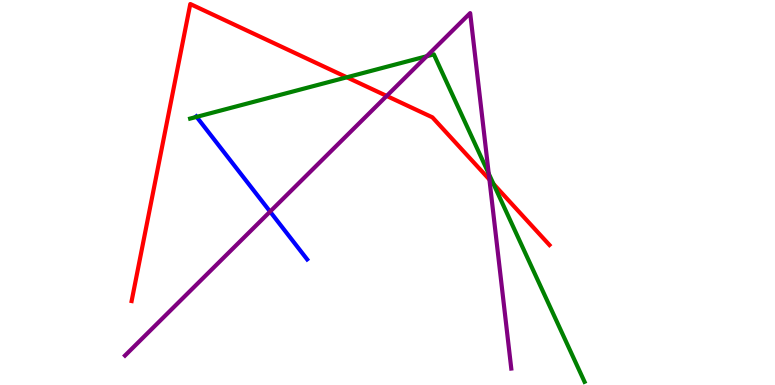[{'lines': ['blue', 'red'], 'intersections': []}, {'lines': ['green', 'red'], 'intersections': [{'x': 4.48, 'y': 7.99}, {'x': 6.37, 'y': 5.22}]}, {'lines': ['purple', 'red'], 'intersections': [{'x': 4.99, 'y': 7.51}, {'x': 6.32, 'y': 5.34}]}, {'lines': ['blue', 'green'], 'intersections': [{'x': 2.54, 'y': 6.96}]}, {'lines': ['blue', 'purple'], 'intersections': [{'x': 3.49, 'y': 4.5}]}, {'lines': ['green', 'purple'], 'intersections': [{'x': 5.51, 'y': 8.54}, {'x': 6.31, 'y': 5.49}]}]